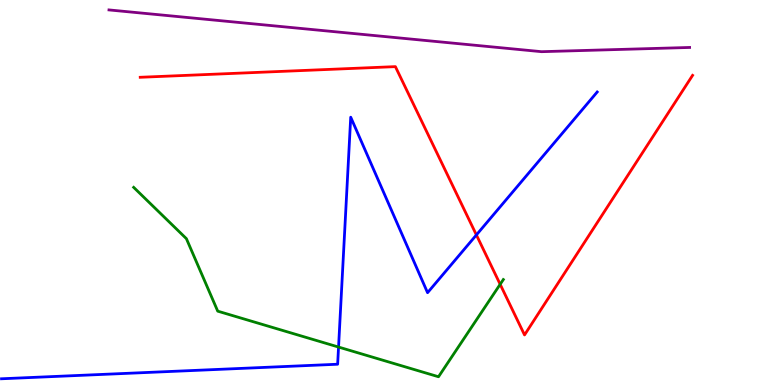[{'lines': ['blue', 'red'], 'intersections': [{'x': 6.15, 'y': 3.9}]}, {'lines': ['green', 'red'], 'intersections': [{'x': 6.45, 'y': 2.62}]}, {'lines': ['purple', 'red'], 'intersections': []}, {'lines': ['blue', 'green'], 'intersections': [{'x': 4.37, 'y': 0.986}]}, {'lines': ['blue', 'purple'], 'intersections': []}, {'lines': ['green', 'purple'], 'intersections': []}]